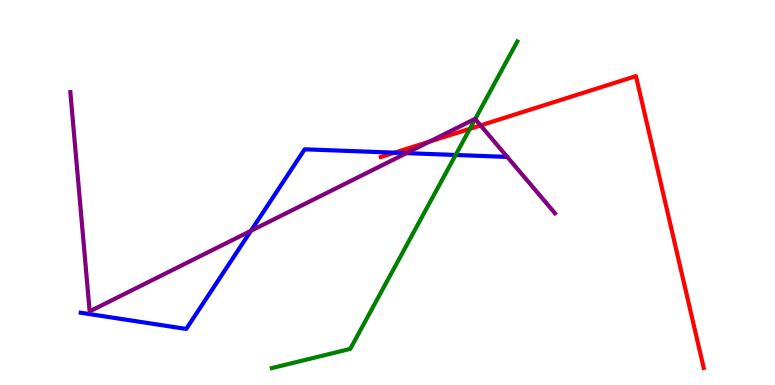[{'lines': ['blue', 'red'], 'intersections': [{'x': 5.09, 'y': 6.03}]}, {'lines': ['green', 'red'], 'intersections': [{'x': 6.06, 'y': 6.65}]}, {'lines': ['purple', 'red'], 'intersections': [{'x': 5.54, 'y': 6.32}, {'x': 6.2, 'y': 6.74}]}, {'lines': ['blue', 'green'], 'intersections': [{'x': 5.88, 'y': 5.97}]}, {'lines': ['blue', 'purple'], 'intersections': [{'x': 3.24, 'y': 4.0}, {'x': 5.24, 'y': 6.02}]}, {'lines': ['green', 'purple'], 'intersections': [{'x': 6.13, 'y': 6.91}]}]